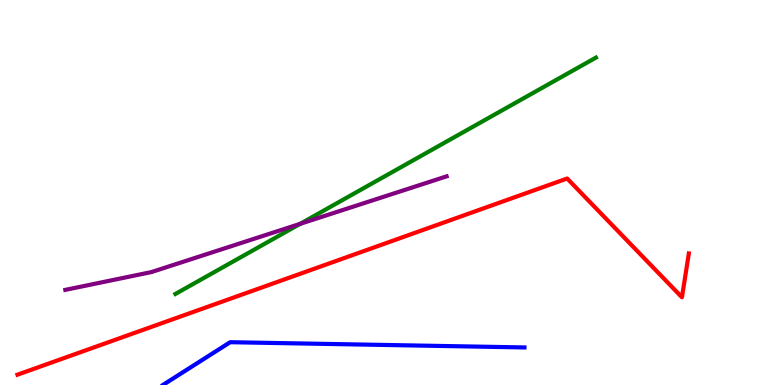[{'lines': ['blue', 'red'], 'intersections': []}, {'lines': ['green', 'red'], 'intersections': []}, {'lines': ['purple', 'red'], 'intersections': []}, {'lines': ['blue', 'green'], 'intersections': []}, {'lines': ['blue', 'purple'], 'intersections': []}, {'lines': ['green', 'purple'], 'intersections': [{'x': 3.87, 'y': 4.19}]}]